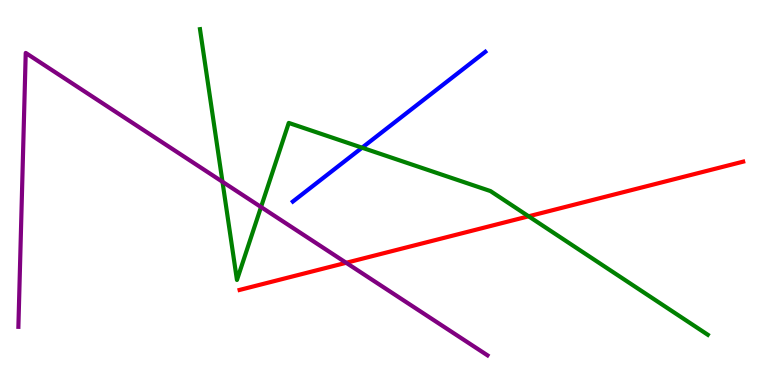[{'lines': ['blue', 'red'], 'intersections': []}, {'lines': ['green', 'red'], 'intersections': [{'x': 6.82, 'y': 4.38}]}, {'lines': ['purple', 'red'], 'intersections': [{'x': 4.47, 'y': 3.17}]}, {'lines': ['blue', 'green'], 'intersections': [{'x': 4.67, 'y': 6.16}]}, {'lines': ['blue', 'purple'], 'intersections': []}, {'lines': ['green', 'purple'], 'intersections': [{'x': 2.87, 'y': 5.28}, {'x': 3.37, 'y': 4.62}]}]